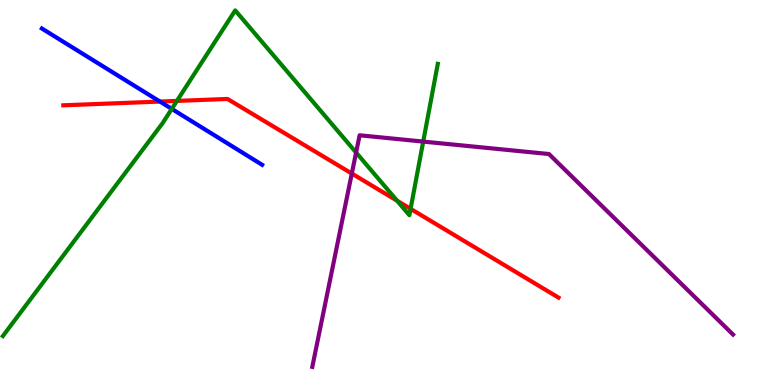[{'lines': ['blue', 'red'], 'intersections': [{'x': 2.06, 'y': 7.36}]}, {'lines': ['green', 'red'], 'intersections': [{'x': 2.28, 'y': 7.38}, {'x': 5.12, 'y': 4.79}, {'x': 5.3, 'y': 4.58}]}, {'lines': ['purple', 'red'], 'intersections': [{'x': 4.54, 'y': 5.49}]}, {'lines': ['blue', 'green'], 'intersections': [{'x': 2.22, 'y': 7.17}]}, {'lines': ['blue', 'purple'], 'intersections': []}, {'lines': ['green', 'purple'], 'intersections': [{'x': 4.59, 'y': 6.04}, {'x': 5.46, 'y': 6.32}]}]